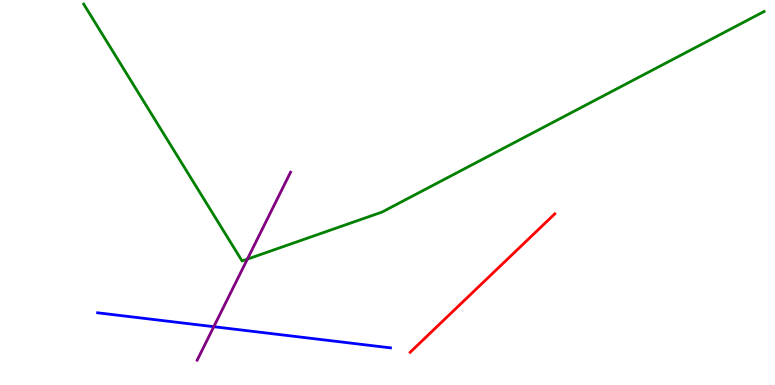[{'lines': ['blue', 'red'], 'intersections': []}, {'lines': ['green', 'red'], 'intersections': []}, {'lines': ['purple', 'red'], 'intersections': []}, {'lines': ['blue', 'green'], 'intersections': []}, {'lines': ['blue', 'purple'], 'intersections': [{'x': 2.76, 'y': 1.51}]}, {'lines': ['green', 'purple'], 'intersections': [{'x': 3.19, 'y': 3.27}]}]